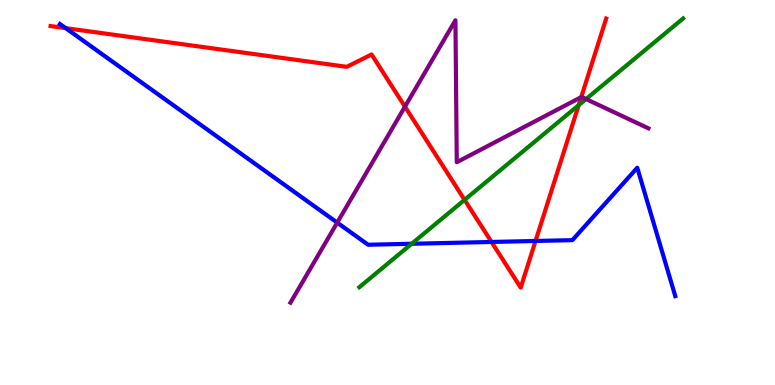[{'lines': ['blue', 'red'], 'intersections': [{'x': 0.848, 'y': 9.27}, {'x': 6.34, 'y': 3.72}, {'x': 6.91, 'y': 3.74}]}, {'lines': ['green', 'red'], 'intersections': [{'x': 5.99, 'y': 4.81}, {'x': 7.47, 'y': 7.27}]}, {'lines': ['purple', 'red'], 'intersections': [{'x': 5.23, 'y': 7.23}, {'x': 7.5, 'y': 7.48}]}, {'lines': ['blue', 'green'], 'intersections': [{'x': 5.31, 'y': 3.67}]}, {'lines': ['blue', 'purple'], 'intersections': [{'x': 4.35, 'y': 4.22}]}, {'lines': ['green', 'purple'], 'intersections': [{'x': 7.56, 'y': 7.43}]}]